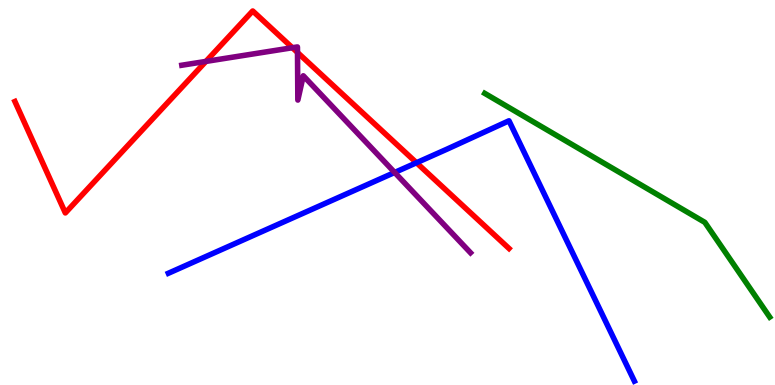[{'lines': ['blue', 'red'], 'intersections': [{'x': 5.37, 'y': 5.77}]}, {'lines': ['green', 'red'], 'intersections': []}, {'lines': ['purple', 'red'], 'intersections': [{'x': 2.66, 'y': 8.4}, {'x': 3.77, 'y': 8.76}, {'x': 3.84, 'y': 8.64}]}, {'lines': ['blue', 'green'], 'intersections': []}, {'lines': ['blue', 'purple'], 'intersections': [{'x': 5.09, 'y': 5.52}]}, {'lines': ['green', 'purple'], 'intersections': []}]